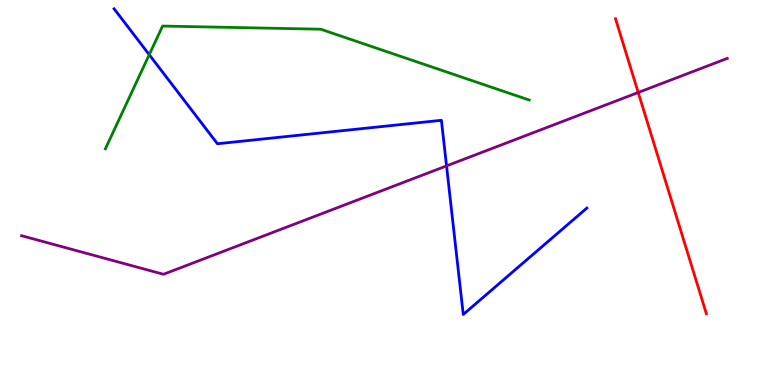[{'lines': ['blue', 'red'], 'intersections': []}, {'lines': ['green', 'red'], 'intersections': []}, {'lines': ['purple', 'red'], 'intersections': [{'x': 8.24, 'y': 7.6}]}, {'lines': ['blue', 'green'], 'intersections': [{'x': 1.93, 'y': 8.58}]}, {'lines': ['blue', 'purple'], 'intersections': [{'x': 5.76, 'y': 5.69}]}, {'lines': ['green', 'purple'], 'intersections': []}]